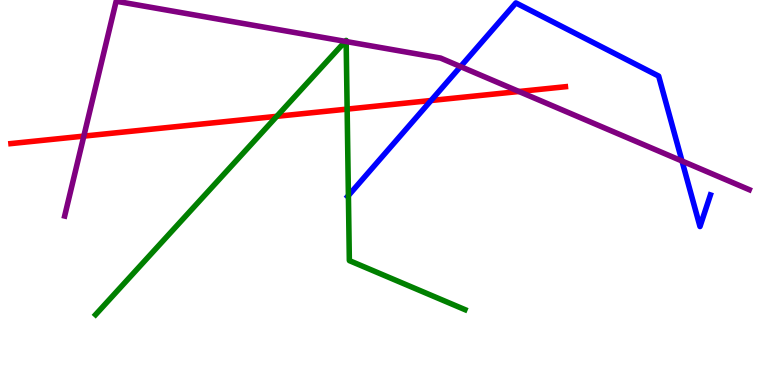[{'lines': ['blue', 'red'], 'intersections': [{'x': 5.56, 'y': 7.39}]}, {'lines': ['green', 'red'], 'intersections': [{'x': 3.57, 'y': 6.98}, {'x': 4.48, 'y': 7.17}]}, {'lines': ['purple', 'red'], 'intersections': [{'x': 1.08, 'y': 6.46}, {'x': 6.7, 'y': 7.62}]}, {'lines': ['blue', 'green'], 'intersections': [{'x': 4.5, 'y': 4.92}]}, {'lines': ['blue', 'purple'], 'intersections': [{'x': 5.94, 'y': 8.27}, {'x': 8.8, 'y': 5.82}]}, {'lines': ['green', 'purple'], 'intersections': [{'x': 4.45, 'y': 8.93}, {'x': 4.47, 'y': 8.92}]}]